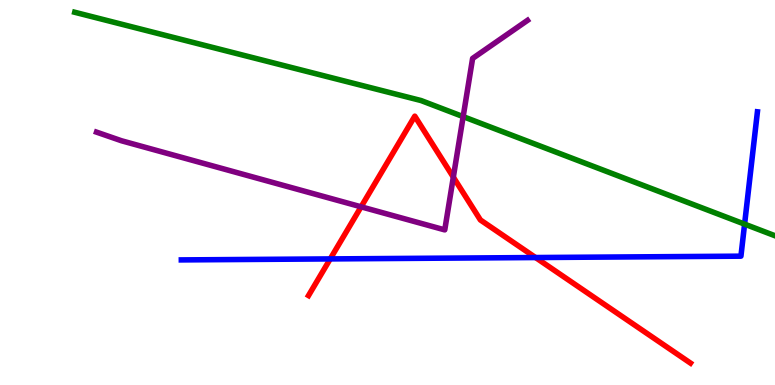[{'lines': ['blue', 'red'], 'intersections': [{'x': 4.26, 'y': 3.28}, {'x': 6.91, 'y': 3.31}]}, {'lines': ['green', 'red'], 'intersections': []}, {'lines': ['purple', 'red'], 'intersections': [{'x': 4.66, 'y': 4.63}, {'x': 5.85, 'y': 5.4}]}, {'lines': ['blue', 'green'], 'intersections': [{'x': 9.61, 'y': 4.18}]}, {'lines': ['blue', 'purple'], 'intersections': []}, {'lines': ['green', 'purple'], 'intersections': [{'x': 5.98, 'y': 6.97}]}]